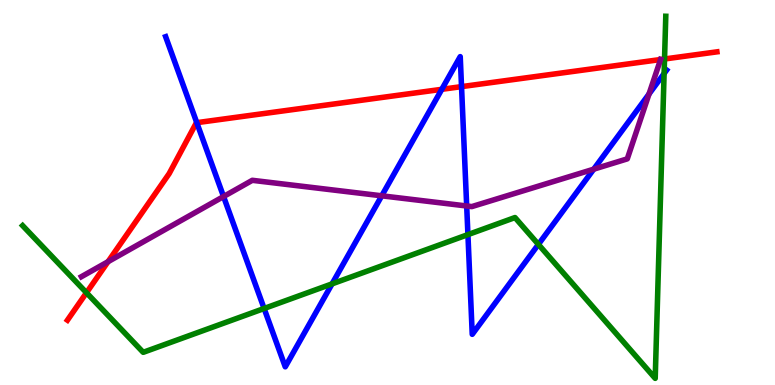[{'lines': ['blue', 'red'], 'intersections': [{'x': 2.54, 'y': 6.81}, {'x': 5.7, 'y': 7.68}, {'x': 5.96, 'y': 7.75}]}, {'lines': ['green', 'red'], 'intersections': [{'x': 1.12, 'y': 2.4}, {'x': 8.57, 'y': 8.47}]}, {'lines': ['purple', 'red'], 'intersections': [{'x': 1.39, 'y': 3.2}, {'x': 8.52, 'y': 8.45}]}, {'lines': ['blue', 'green'], 'intersections': [{'x': 3.41, 'y': 1.99}, {'x': 4.28, 'y': 2.63}, {'x': 6.04, 'y': 3.91}, {'x': 6.95, 'y': 3.65}, {'x': 8.57, 'y': 8.09}]}, {'lines': ['blue', 'purple'], 'intersections': [{'x': 2.88, 'y': 4.9}, {'x': 4.93, 'y': 4.91}, {'x': 6.02, 'y': 4.65}, {'x': 7.66, 'y': 5.61}, {'x': 8.37, 'y': 7.56}]}, {'lines': ['green', 'purple'], 'intersections': []}]